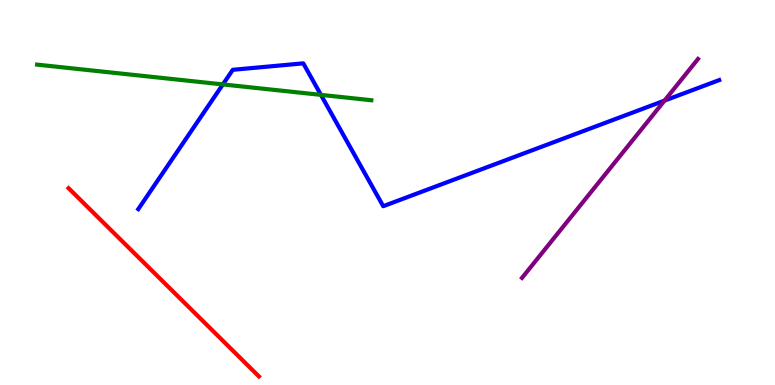[{'lines': ['blue', 'red'], 'intersections': []}, {'lines': ['green', 'red'], 'intersections': []}, {'lines': ['purple', 'red'], 'intersections': []}, {'lines': ['blue', 'green'], 'intersections': [{'x': 2.88, 'y': 7.81}, {'x': 4.14, 'y': 7.54}]}, {'lines': ['blue', 'purple'], 'intersections': [{'x': 8.57, 'y': 7.39}]}, {'lines': ['green', 'purple'], 'intersections': []}]